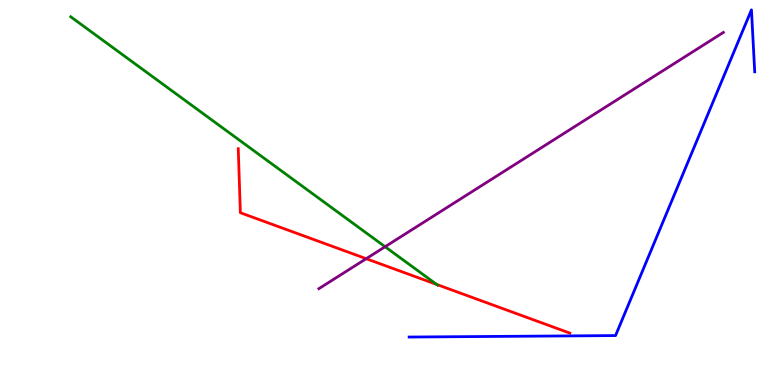[{'lines': ['blue', 'red'], 'intersections': []}, {'lines': ['green', 'red'], 'intersections': [{'x': 5.63, 'y': 2.61}]}, {'lines': ['purple', 'red'], 'intersections': [{'x': 4.73, 'y': 3.28}]}, {'lines': ['blue', 'green'], 'intersections': []}, {'lines': ['blue', 'purple'], 'intersections': []}, {'lines': ['green', 'purple'], 'intersections': [{'x': 4.97, 'y': 3.59}]}]